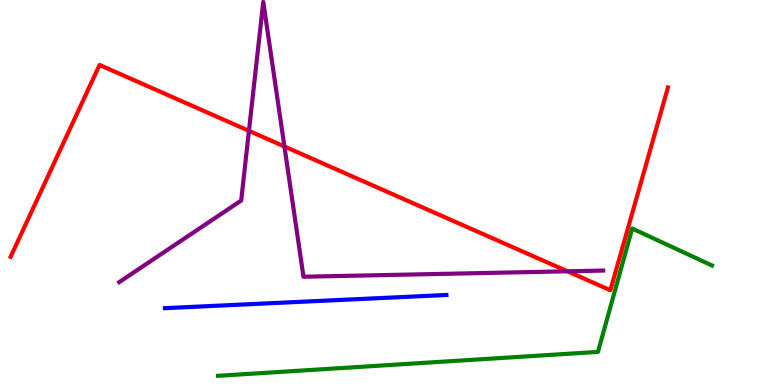[{'lines': ['blue', 'red'], 'intersections': []}, {'lines': ['green', 'red'], 'intersections': []}, {'lines': ['purple', 'red'], 'intersections': [{'x': 3.21, 'y': 6.6}, {'x': 3.67, 'y': 6.2}, {'x': 7.32, 'y': 2.95}]}, {'lines': ['blue', 'green'], 'intersections': []}, {'lines': ['blue', 'purple'], 'intersections': []}, {'lines': ['green', 'purple'], 'intersections': []}]